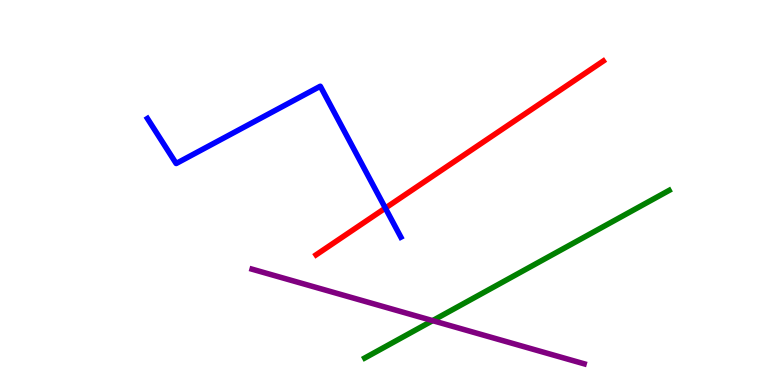[{'lines': ['blue', 'red'], 'intersections': [{'x': 4.97, 'y': 4.59}]}, {'lines': ['green', 'red'], 'intersections': []}, {'lines': ['purple', 'red'], 'intersections': []}, {'lines': ['blue', 'green'], 'intersections': []}, {'lines': ['blue', 'purple'], 'intersections': []}, {'lines': ['green', 'purple'], 'intersections': [{'x': 5.58, 'y': 1.67}]}]